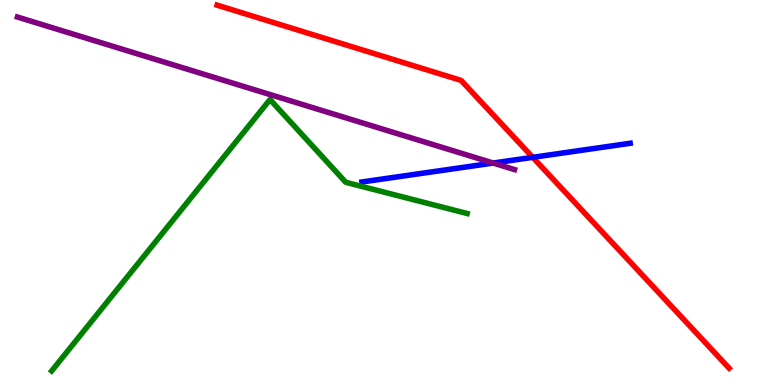[{'lines': ['blue', 'red'], 'intersections': [{'x': 6.87, 'y': 5.91}]}, {'lines': ['green', 'red'], 'intersections': []}, {'lines': ['purple', 'red'], 'intersections': []}, {'lines': ['blue', 'green'], 'intersections': []}, {'lines': ['blue', 'purple'], 'intersections': [{'x': 6.36, 'y': 5.77}]}, {'lines': ['green', 'purple'], 'intersections': []}]